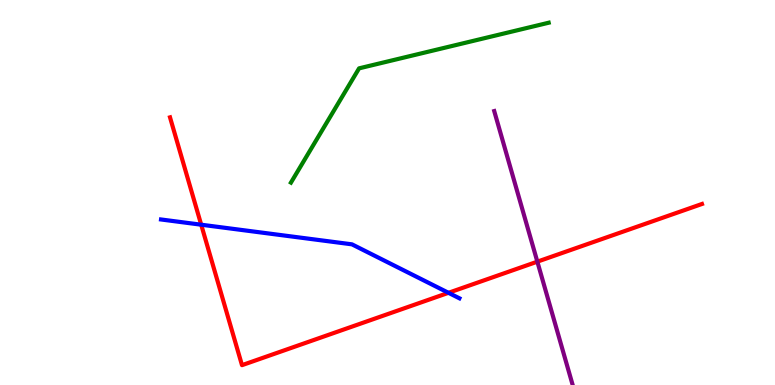[{'lines': ['blue', 'red'], 'intersections': [{'x': 2.6, 'y': 4.16}, {'x': 5.79, 'y': 2.39}]}, {'lines': ['green', 'red'], 'intersections': []}, {'lines': ['purple', 'red'], 'intersections': [{'x': 6.93, 'y': 3.2}]}, {'lines': ['blue', 'green'], 'intersections': []}, {'lines': ['blue', 'purple'], 'intersections': []}, {'lines': ['green', 'purple'], 'intersections': []}]